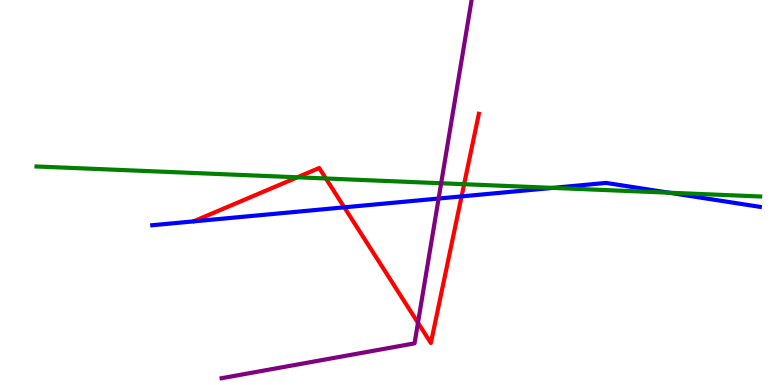[{'lines': ['blue', 'red'], 'intersections': [{'x': 4.44, 'y': 4.61}, {'x': 5.96, 'y': 4.9}]}, {'lines': ['green', 'red'], 'intersections': [{'x': 3.84, 'y': 5.39}, {'x': 4.2, 'y': 5.36}, {'x': 5.99, 'y': 5.22}]}, {'lines': ['purple', 'red'], 'intersections': [{'x': 5.39, 'y': 1.62}]}, {'lines': ['blue', 'green'], 'intersections': [{'x': 7.13, 'y': 5.12}, {'x': 8.63, 'y': 4.99}]}, {'lines': ['blue', 'purple'], 'intersections': [{'x': 5.66, 'y': 4.84}]}, {'lines': ['green', 'purple'], 'intersections': [{'x': 5.69, 'y': 5.24}]}]